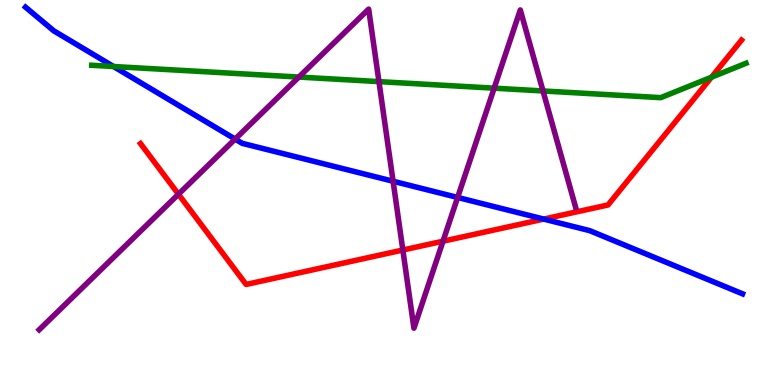[{'lines': ['blue', 'red'], 'intersections': [{'x': 7.02, 'y': 4.31}]}, {'lines': ['green', 'red'], 'intersections': [{'x': 9.18, 'y': 8.0}]}, {'lines': ['purple', 'red'], 'intersections': [{'x': 2.3, 'y': 4.96}, {'x': 5.2, 'y': 3.51}, {'x': 5.72, 'y': 3.73}]}, {'lines': ['blue', 'green'], 'intersections': [{'x': 1.47, 'y': 8.27}]}, {'lines': ['blue', 'purple'], 'intersections': [{'x': 3.03, 'y': 6.39}, {'x': 5.07, 'y': 5.29}, {'x': 5.9, 'y': 4.87}]}, {'lines': ['green', 'purple'], 'intersections': [{'x': 3.86, 'y': 8.0}, {'x': 4.89, 'y': 7.88}, {'x': 6.38, 'y': 7.71}, {'x': 7.01, 'y': 7.64}]}]